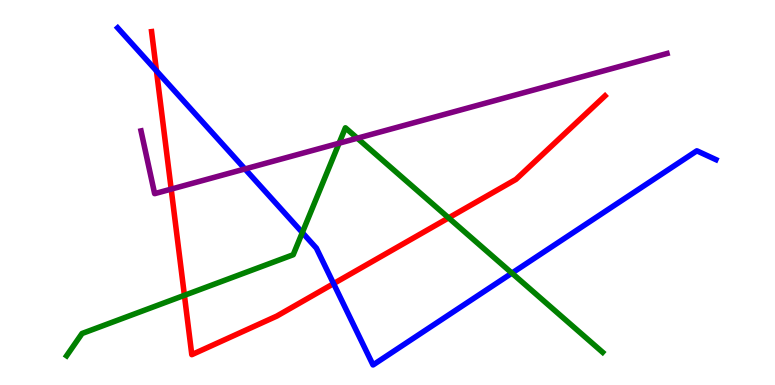[{'lines': ['blue', 'red'], 'intersections': [{'x': 2.02, 'y': 8.16}, {'x': 4.3, 'y': 2.63}]}, {'lines': ['green', 'red'], 'intersections': [{'x': 2.38, 'y': 2.33}, {'x': 5.79, 'y': 4.34}]}, {'lines': ['purple', 'red'], 'intersections': [{'x': 2.21, 'y': 5.09}]}, {'lines': ['blue', 'green'], 'intersections': [{'x': 3.9, 'y': 3.96}, {'x': 6.61, 'y': 2.91}]}, {'lines': ['blue', 'purple'], 'intersections': [{'x': 3.16, 'y': 5.61}]}, {'lines': ['green', 'purple'], 'intersections': [{'x': 4.38, 'y': 6.28}, {'x': 4.61, 'y': 6.41}]}]